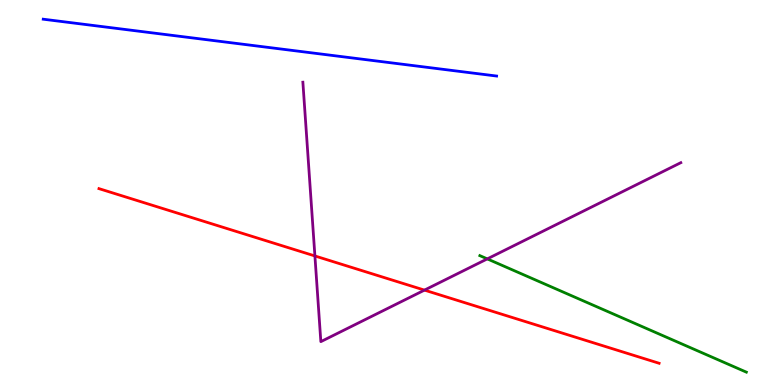[{'lines': ['blue', 'red'], 'intersections': []}, {'lines': ['green', 'red'], 'intersections': []}, {'lines': ['purple', 'red'], 'intersections': [{'x': 4.06, 'y': 3.35}, {'x': 5.48, 'y': 2.46}]}, {'lines': ['blue', 'green'], 'intersections': []}, {'lines': ['blue', 'purple'], 'intersections': []}, {'lines': ['green', 'purple'], 'intersections': [{'x': 6.29, 'y': 3.28}]}]